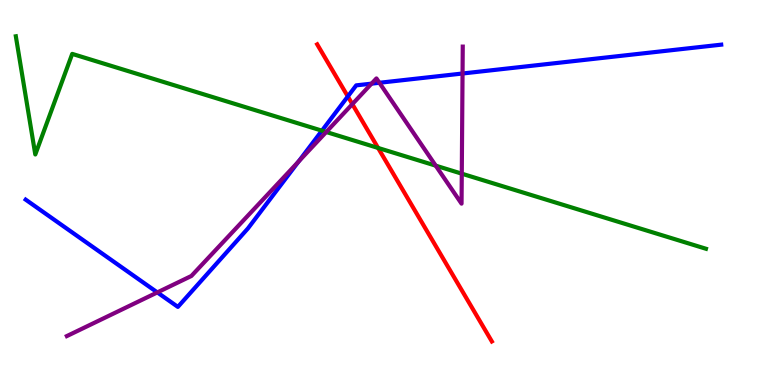[{'lines': ['blue', 'red'], 'intersections': [{'x': 4.49, 'y': 7.49}]}, {'lines': ['green', 'red'], 'intersections': [{'x': 4.88, 'y': 6.16}]}, {'lines': ['purple', 'red'], 'intersections': [{'x': 4.55, 'y': 7.3}]}, {'lines': ['blue', 'green'], 'intersections': [{'x': 4.15, 'y': 6.61}]}, {'lines': ['blue', 'purple'], 'intersections': [{'x': 2.03, 'y': 2.4}, {'x': 3.85, 'y': 5.8}, {'x': 4.79, 'y': 7.83}, {'x': 4.9, 'y': 7.85}, {'x': 5.97, 'y': 8.09}]}, {'lines': ['green', 'purple'], 'intersections': [{'x': 4.21, 'y': 6.57}, {'x': 5.62, 'y': 5.7}, {'x': 5.96, 'y': 5.49}]}]